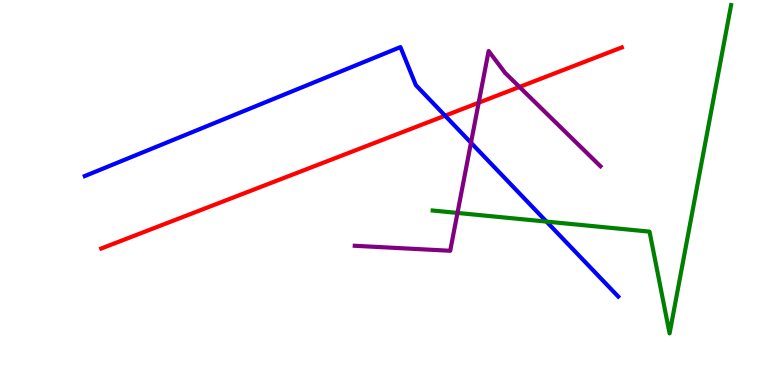[{'lines': ['blue', 'red'], 'intersections': [{'x': 5.74, 'y': 7.0}]}, {'lines': ['green', 'red'], 'intersections': []}, {'lines': ['purple', 'red'], 'intersections': [{'x': 6.18, 'y': 7.33}, {'x': 6.7, 'y': 7.74}]}, {'lines': ['blue', 'green'], 'intersections': [{'x': 7.05, 'y': 4.24}]}, {'lines': ['blue', 'purple'], 'intersections': [{'x': 6.08, 'y': 6.29}]}, {'lines': ['green', 'purple'], 'intersections': [{'x': 5.9, 'y': 4.47}]}]